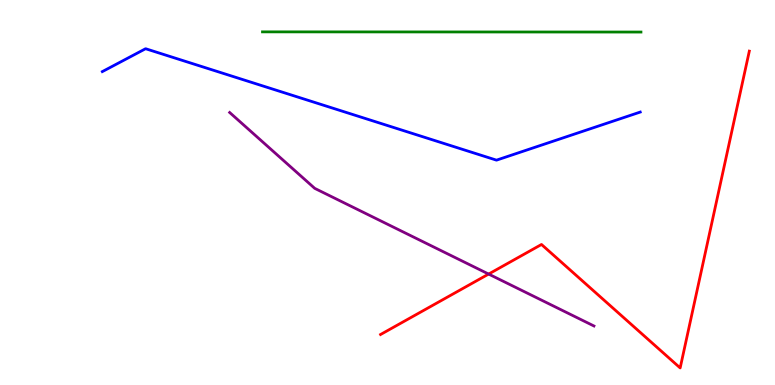[{'lines': ['blue', 'red'], 'intersections': []}, {'lines': ['green', 'red'], 'intersections': []}, {'lines': ['purple', 'red'], 'intersections': [{'x': 6.3, 'y': 2.88}]}, {'lines': ['blue', 'green'], 'intersections': []}, {'lines': ['blue', 'purple'], 'intersections': []}, {'lines': ['green', 'purple'], 'intersections': []}]